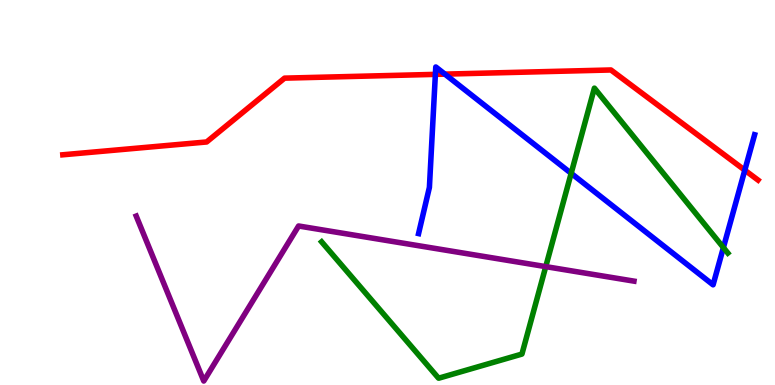[{'lines': ['blue', 'red'], 'intersections': [{'x': 5.62, 'y': 8.07}, {'x': 5.74, 'y': 8.07}, {'x': 9.61, 'y': 5.58}]}, {'lines': ['green', 'red'], 'intersections': []}, {'lines': ['purple', 'red'], 'intersections': []}, {'lines': ['blue', 'green'], 'intersections': [{'x': 7.37, 'y': 5.5}, {'x': 9.33, 'y': 3.57}]}, {'lines': ['blue', 'purple'], 'intersections': []}, {'lines': ['green', 'purple'], 'intersections': [{'x': 7.04, 'y': 3.07}]}]